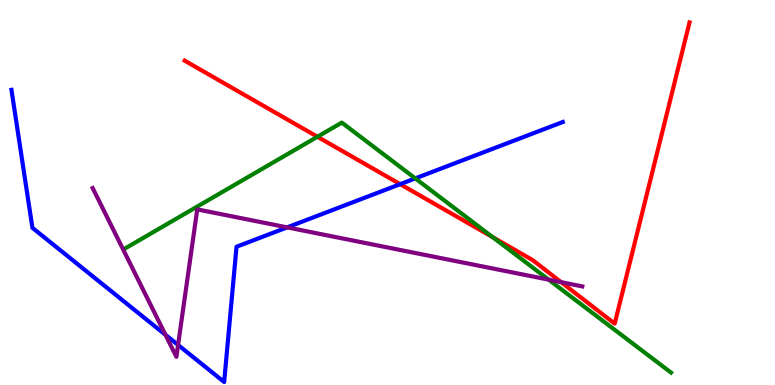[{'lines': ['blue', 'red'], 'intersections': [{'x': 5.16, 'y': 5.22}]}, {'lines': ['green', 'red'], 'intersections': [{'x': 4.1, 'y': 6.45}, {'x': 6.36, 'y': 3.84}]}, {'lines': ['purple', 'red'], 'intersections': [{'x': 7.24, 'y': 2.67}]}, {'lines': ['blue', 'green'], 'intersections': [{'x': 5.36, 'y': 5.37}]}, {'lines': ['blue', 'purple'], 'intersections': [{'x': 2.14, 'y': 1.3}, {'x': 2.3, 'y': 1.04}, {'x': 3.71, 'y': 4.09}]}, {'lines': ['green', 'purple'], 'intersections': [{'x': 7.08, 'y': 2.74}]}]